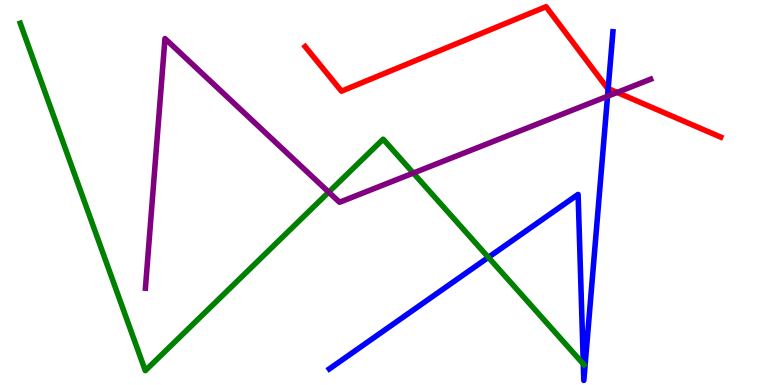[{'lines': ['blue', 'red'], 'intersections': [{'x': 7.85, 'y': 7.7}]}, {'lines': ['green', 'red'], 'intersections': []}, {'lines': ['purple', 'red'], 'intersections': [{'x': 7.96, 'y': 7.6}]}, {'lines': ['blue', 'green'], 'intersections': [{'x': 6.3, 'y': 3.32}, {'x': 7.53, 'y': 0.545}]}, {'lines': ['blue', 'purple'], 'intersections': [{'x': 7.84, 'y': 7.5}]}, {'lines': ['green', 'purple'], 'intersections': [{'x': 4.24, 'y': 5.01}, {'x': 5.33, 'y': 5.5}]}]